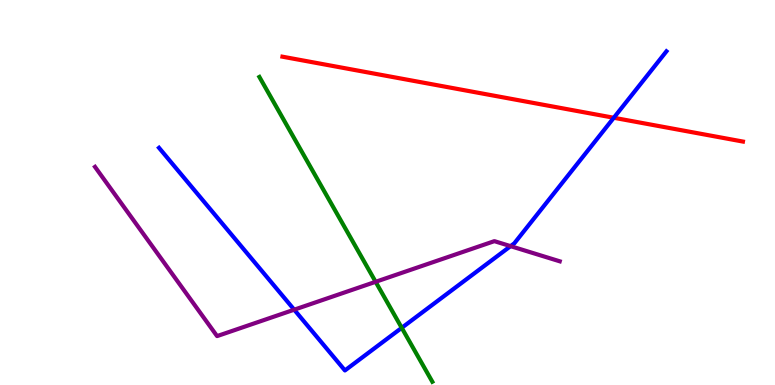[{'lines': ['blue', 'red'], 'intersections': [{'x': 7.92, 'y': 6.94}]}, {'lines': ['green', 'red'], 'intersections': []}, {'lines': ['purple', 'red'], 'intersections': []}, {'lines': ['blue', 'green'], 'intersections': [{'x': 5.18, 'y': 1.49}]}, {'lines': ['blue', 'purple'], 'intersections': [{'x': 3.8, 'y': 1.96}, {'x': 6.59, 'y': 3.61}]}, {'lines': ['green', 'purple'], 'intersections': [{'x': 4.85, 'y': 2.68}]}]